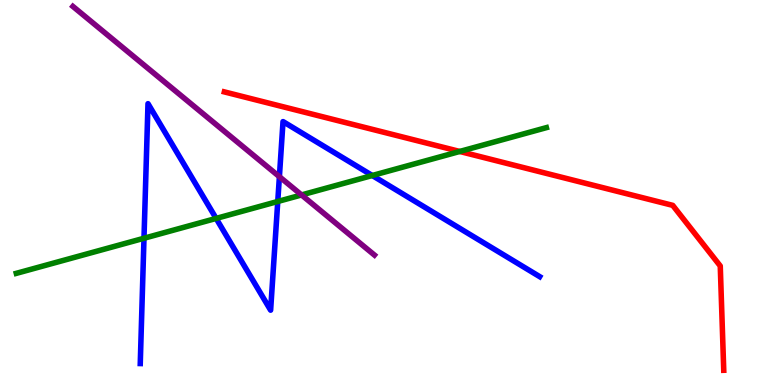[{'lines': ['blue', 'red'], 'intersections': []}, {'lines': ['green', 'red'], 'intersections': [{'x': 5.93, 'y': 6.07}]}, {'lines': ['purple', 'red'], 'intersections': []}, {'lines': ['blue', 'green'], 'intersections': [{'x': 1.86, 'y': 3.81}, {'x': 2.79, 'y': 4.33}, {'x': 3.58, 'y': 4.77}, {'x': 4.8, 'y': 5.44}]}, {'lines': ['blue', 'purple'], 'intersections': [{'x': 3.61, 'y': 5.41}]}, {'lines': ['green', 'purple'], 'intersections': [{'x': 3.89, 'y': 4.94}]}]